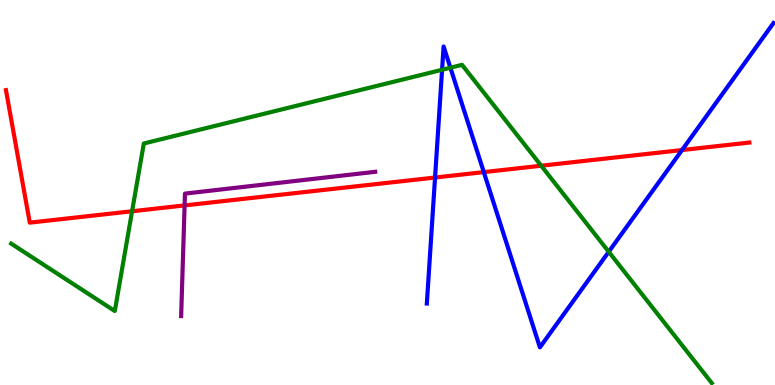[{'lines': ['blue', 'red'], 'intersections': [{'x': 5.61, 'y': 5.39}, {'x': 6.24, 'y': 5.53}, {'x': 8.8, 'y': 6.1}]}, {'lines': ['green', 'red'], 'intersections': [{'x': 1.7, 'y': 4.51}, {'x': 6.98, 'y': 5.7}]}, {'lines': ['purple', 'red'], 'intersections': [{'x': 2.38, 'y': 4.66}]}, {'lines': ['blue', 'green'], 'intersections': [{'x': 5.7, 'y': 8.19}, {'x': 5.81, 'y': 8.24}, {'x': 7.85, 'y': 3.46}]}, {'lines': ['blue', 'purple'], 'intersections': []}, {'lines': ['green', 'purple'], 'intersections': []}]